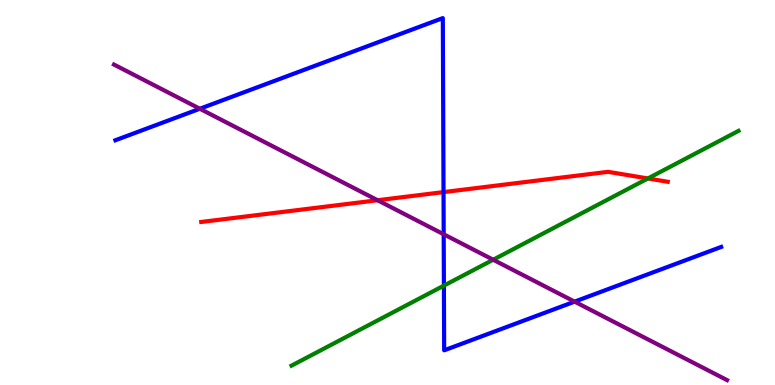[{'lines': ['blue', 'red'], 'intersections': [{'x': 5.72, 'y': 5.01}]}, {'lines': ['green', 'red'], 'intersections': [{'x': 8.36, 'y': 5.36}]}, {'lines': ['purple', 'red'], 'intersections': [{'x': 4.87, 'y': 4.8}]}, {'lines': ['blue', 'green'], 'intersections': [{'x': 5.73, 'y': 2.58}]}, {'lines': ['blue', 'purple'], 'intersections': [{'x': 2.58, 'y': 7.18}, {'x': 5.73, 'y': 3.92}, {'x': 7.41, 'y': 2.17}]}, {'lines': ['green', 'purple'], 'intersections': [{'x': 6.36, 'y': 3.25}]}]